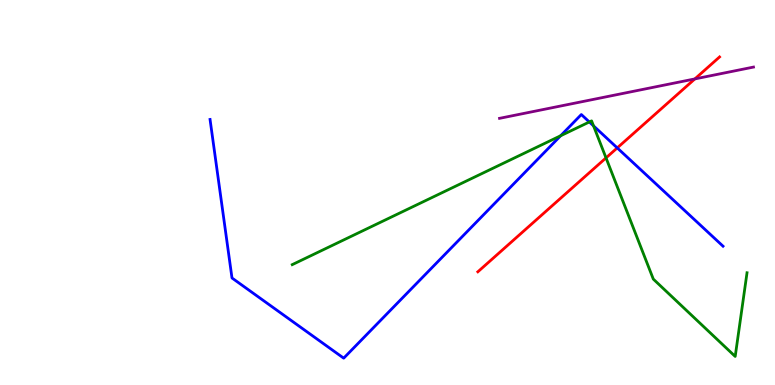[{'lines': ['blue', 'red'], 'intersections': [{'x': 7.96, 'y': 6.16}]}, {'lines': ['green', 'red'], 'intersections': [{'x': 7.82, 'y': 5.9}]}, {'lines': ['purple', 'red'], 'intersections': [{'x': 8.97, 'y': 7.95}]}, {'lines': ['blue', 'green'], 'intersections': [{'x': 7.23, 'y': 6.47}, {'x': 7.6, 'y': 6.83}, {'x': 7.66, 'y': 6.73}]}, {'lines': ['blue', 'purple'], 'intersections': []}, {'lines': ['green', 'purple'], 'intersections': []}]